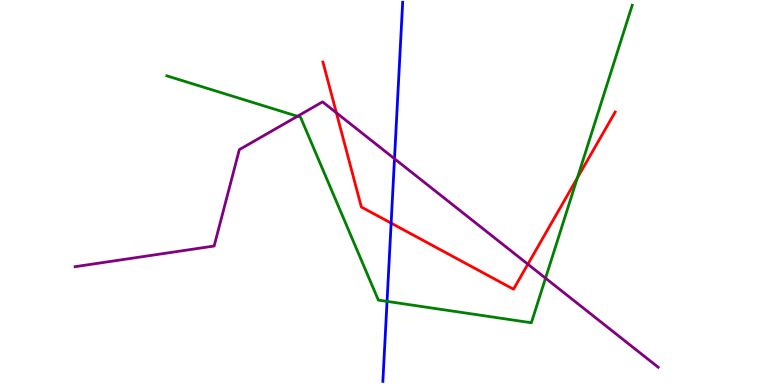[{'lines': ['blue', 'red'], 'intersections': [{'x': 5.05, 'y': 4.2}]}, {'lines': ['green', 'red'], 'intersections': [{'x': 7.45, 'y': 5.38}]}, {'lines': ['purple', 'red'], 'intersections': [{'x': 4.34, 'y': 7.07}, {'x': 6.81, 'y': 3.14}]}, {'lines': ['blue', 'green'], 'intersections': [{'x': 4.99, 'y': 2.17}]}, {'lines': ['blue', 'purple'], 'intersections': [{'x': 5.09, 'y': 5.88}]}, {'lines': ['green', 'purple'], 'intersections': [{'x': 3.84, 'y': 6.98}, {'x': 7.04, 'y': 2.78}]}]